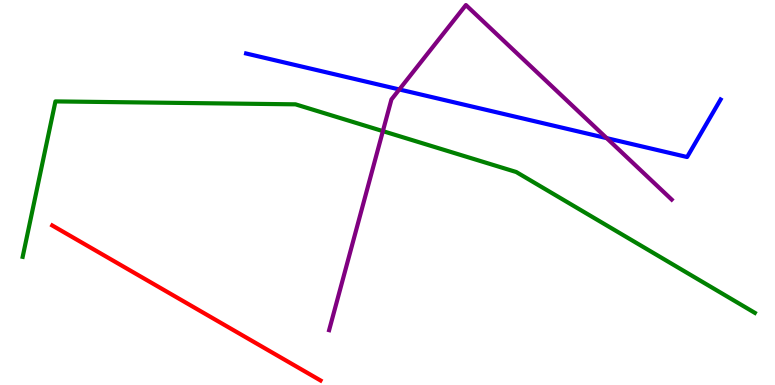[{'lines': ['blue', 'red'], 'intersections': []}, {'lines': ['green', 'red'], 'intersections': []}, {'lines': ['purple', 'red'], 'intersections': []}, {'lines': ['blue', 'green'], 'intersections': []}, {'lines': ['blue', 'purple'], 'intersections': [{'x': 5.15, 'y': 7.68}, {'x': 7.83, 'y': 6.41}]}, {'lines': ['green', 'purple'], 'intersections': [{'x': 4.94, 'y': 6.59}]}]